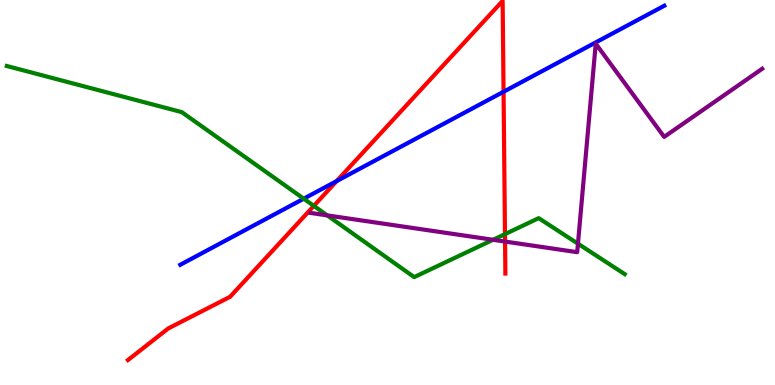[{'lines': ['blue', 'red'], 'intersections': [{'x': 4.34, 'y': 5.3}, {'x': 6.5, 'y': 7.62}]}, {'lines': ['green', 'red'], 'intersections': [{'x': 4.05, 'y': 4.65}, {'x': 6.52, 'y': 3.92}]}, {'lines': ['purple', 'red'], 'intersections': [{'x': 6.52, 'y': 3.73}]}, {'lines': ['blue', 'green'], 'intersections': [{'x': 3.92, 'y': 4.84}]}, {'lines': ['blue', 'purple'], 'intersections': []}, {'lines': ['green', 'purple'], 'intersections': [{'x': 4.22, 'y': 4.41}, {'x': 6.36, 'y': 3.77}, {'x': 7.46, 'y': 3.67}]}]